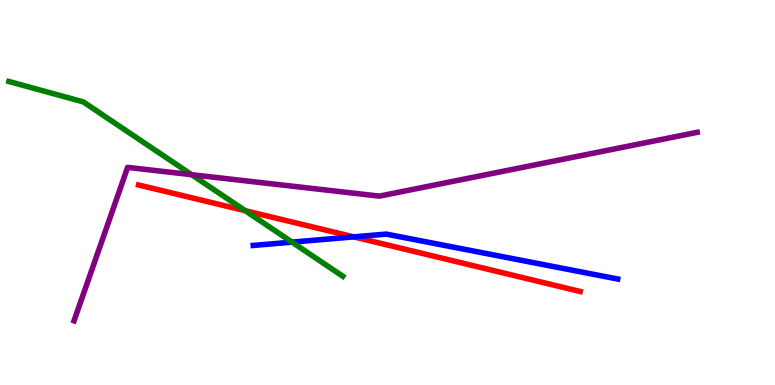[{'lines': ['blue', 'red'], 'intersections': [{'x': 4.56, 'y': 3.85}]}, {'lines': ['green', 'red'], 'intersections': [{'x': 3.16, 'y': 4.53}]}, {'lines': ['purple', 'red'], 'intersections': []}, {'lines': ['blue', 'green'], 'intersections': [{'x': 3.77, 'y': 3.71}]}, {'lines': ['blue', 'purple'], 'intersections': []}, {'lines': ['green', 'purple'], 'intersections': [{'x': 2.47, 'y': 5.46}]}]